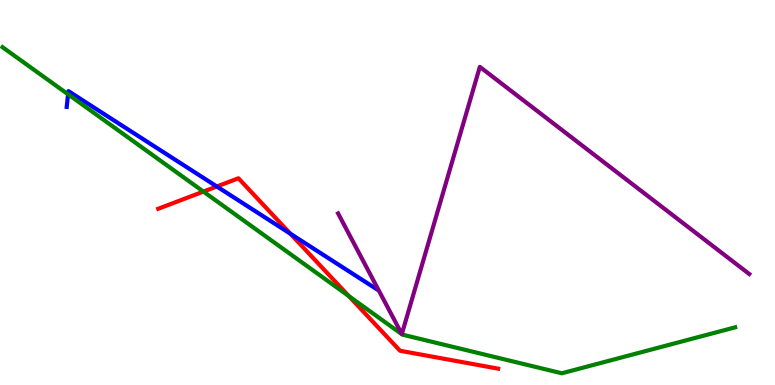[{'lines': ['blue', 'red'], 'intersections': [{'x': 2.8, 'y': 5.16}, {'x': 3.75, 'y': 3.93}]}, {'lines': ['green', 'red'], 'intersections': [{'x': 2.62, 'y': 5.02}, {'x': 4.5, 'y': 2.31}]}, {'lines': ['purple', 'red'], 'intersections': []}, {'lines': ['blue', 'green'], 'intersections': [{'x': 0.878, 'y': 7.55}]}, {'lines': ['blue', 'purple'], 'intersections': []}, {'lines': ['green', 'purple'], 'intersections': []}]